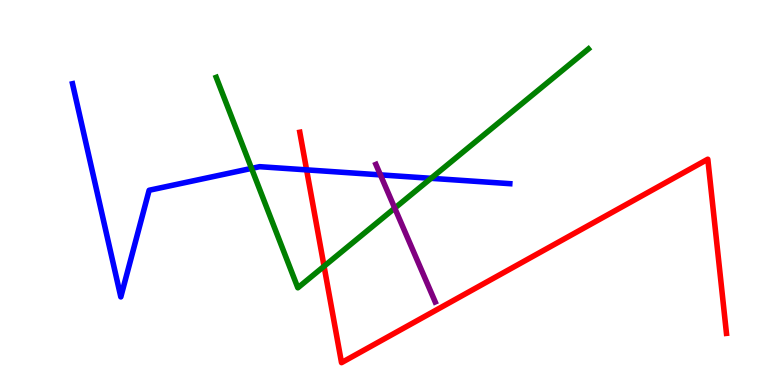[{'lines': ['blue', 'red'], 'intersections': [{'x': 3.96, 'y': 5.59}]}, {'lines': ['green', 'red'], 'intersections': [{'x': 4.18, 'y': 3.08}]}, {'lines': ['purple', 'red'], 'intersections': []}, {'lines': ['blue', 'green'], 'intersections': [{'x': 3.25, 'y': 5.63}, {'x': 5.56, 'y': 5.37}]}, {'lines': ['blue', 'purple'], 'intersections': [{'x': 4.91, 'y': 5.46}]}, {'lines': ['green', 'purple'], 'intersections': [{'x': 5.09, 'y': 4.59}]}]